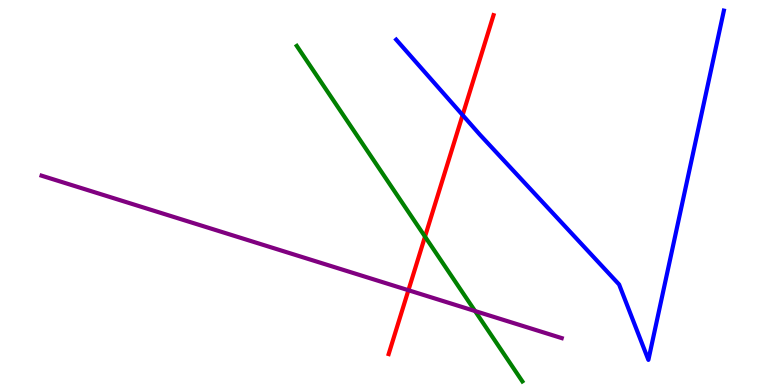[{'lines': ['blue', 'red'], 'intersections': [{'x': 5.97, 'y': 7.01}]}, {'lines': ['green', 'red'], 'intersections': [{'x': 5.48, 'y': 3.85}]}, {'lines': ['purple', 'red'], 'intersections': [{'x': 5.27, 'y': 2.46}]}, {'lines': ['blue', 'green'], 'intersections': []}, {'lines': ['blue', 'purple'], 'intersections': []}, {'lines': ['green', 'purple'], 'intersections': [{'x': 6.13, 'y': 1.92}]}]